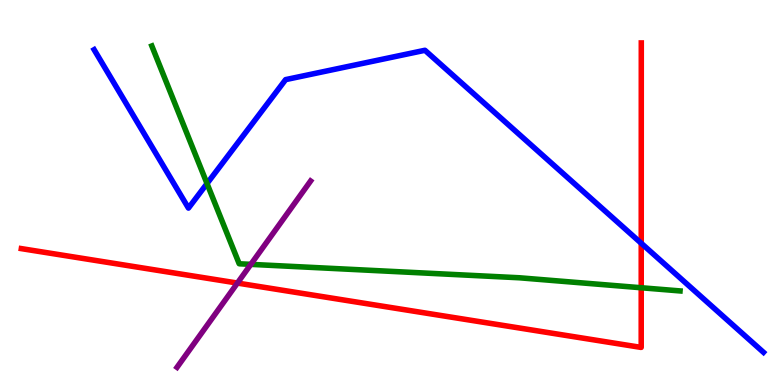[{'lines': ['blue', 'red'], 'intersections': [{'x': 8.27, 'y': 3.68}]}, {'lines': ['green', 'red'], 'intersections': [{'x': 8.27, 'y': 2.53}]}, {'lines': ['purple', 'red'], 'intersections': [{'x': 3.06, 'y': 2.65}]}, {'lines': ['blue', 'green'], 'intersections': [{'x': 2.67, 'y': 5.23}]}, {'lines': ['blue', 'purple'], 'intersections': []}, {'lines': ['green', 'purple'], 'intersections': [{'x': 3.24, 'y': 3.13}]}]